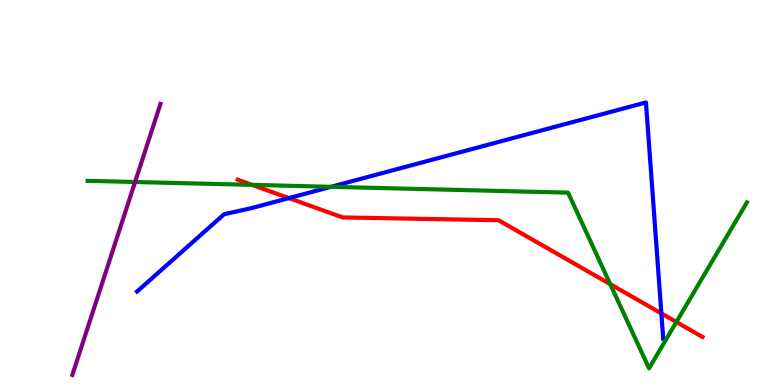[{'lines': ['blue', 'red'], 'intersections': [{'x': 3.73, 'y': 4.85}, {'x': 8.53, 'y': 1.86}]}, {'lines': ['green', 'red'], 'intersections': [{'x': 3.25, 'y': 5.2}, {'x': 7.87, 'y': 2.62}, {'x': 8.73, 'y': 1.64}]}, {'lines': ['purple', 'red'], 'intersections': []}, {'lines': ['blue', 'green'], 'intersections': [{'x': 4.27, 'y': 5.15}]}, {'lines': ['blue', 'purple'], 'intersections': []}, {'lines': ['green', 'purple'], 'intersections': [{'x': 1.74, 'y': 5.27}]}]